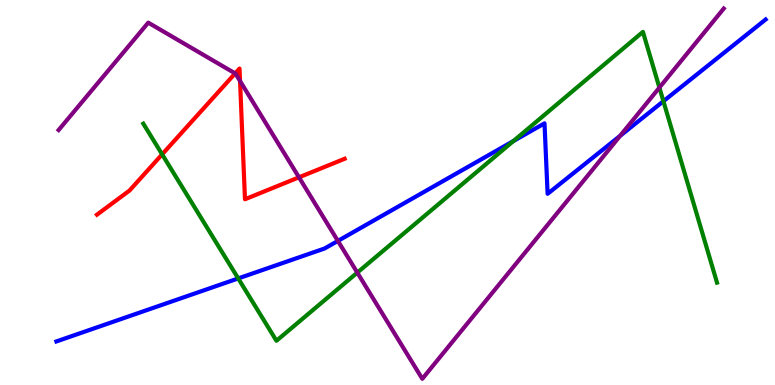[{'lines': ['blue', 'red'], 'intersections': []}, {'lines': ['green', 'red'], 'intersections': [{'x': 2.09, 'y': 5.99}]}, {'lines': ['purple', 'red'], 'intersections': [{'x': 3.03, 'y': 8.09}, {'x': 3.1, 'y': 7.9}, {'x': 3.86, 'y': 5.39}]}, {'lines': ['blue', 'green'], 'intersections': [{'x': 3.07, 'y': 2.77}, {'x': 6.62, 'y': 6.34}, {'x': 8.56, 'y': 7.37}]}, {'lines': ['blue', 'purple'], 'intersections': [{'x': 4.36, 'y': 3.74}, {'x': 8.0, 'y': 6.47}]}, {'lines': ['green', 'purple'], 'intersections': [{'x': 4.61, 'y': 2.92}, {'x': 8.51, 'y': 7.72}]}]